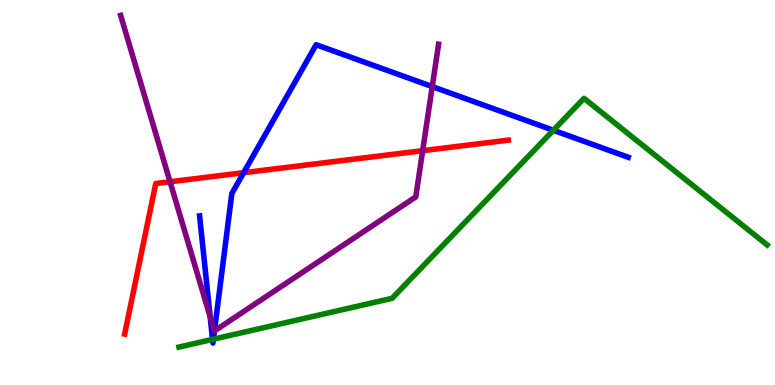[{'lines': ['blue', 'red'], 'intersections': [{'x': 3.14, 'y': 5.51}]}, {'lines': ['green', 'red'], 'intersections': []}, {'lines': ['purple', 'red'], 'intersections': [{'x': 2.19, 'y': 5.28}, {'x': 5.45, 'y': 6.09}]}, {'lines': ['blue', 'green'], 'intersections': [{'x': 2.74, 'y': 1.18}, {'x': 2.75, 'y': 1.19}, {'x': 7.14, 'y': 6.62}]}, {'lines': ['blue', 'purple'], 'intersections': [{'x': 2.71, 'y': 1.77}, {'x': 2.77, 'y': 1.4}, {'x': 5.58, 'y': 7.75}]}, {'lines': ['green', 'purple'], 'intersections': []}]